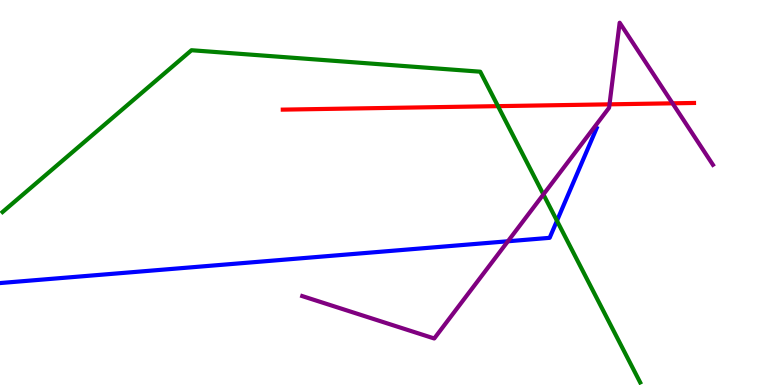[{'lines': ['blue', 'red'], 'intersections': []}, {'lines': ['green', 'red'], 'intersections': [{'x': 6.43, 'y': 7.24}]}, {'lines': ['purple', 'red'], 'intersections': [{'x': 7.86, 'y': 7.29}, {'x': 8.68, 'y': 7.32}]}, {'lines': ['blue', 'green'], 'intersections': [{'x': 7.19, 'y': 4.27}]}, {'lines': ['blue', 'purple'], 'intersections': [{'x': 6.55, 'y': 3.73}]}, {'lines': ['green', 'purple'], 'intersections': [{'x': 7.01, 'y': 4.95}]}]